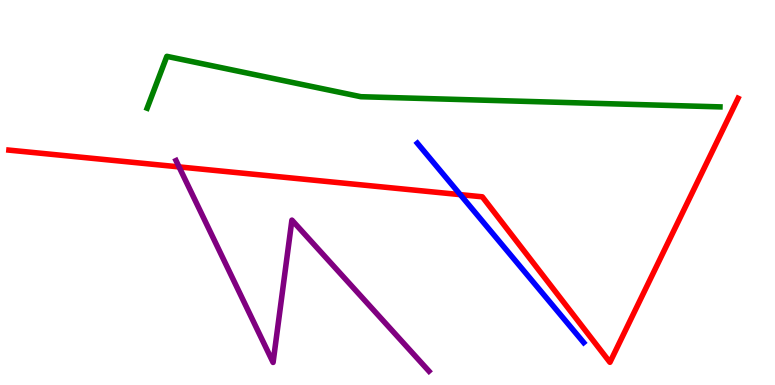[{'lines': ['blue', 'red'], 'intersections': [{'x': 5.94, 'y': 4.94}]}, {'lines': ['green', 'red'], 'intersections': []}, {'lines': ['purple', 'red'], 'intersections': [{'x': 2.31, 'y': 5.67}]}, {'lines': ['blue', 'green'], 'intersections': []}, {'lines': ['blue', 'purple'], 'intersections': []}, {'lines': ['green', 'purple'], 'intersections': []}]